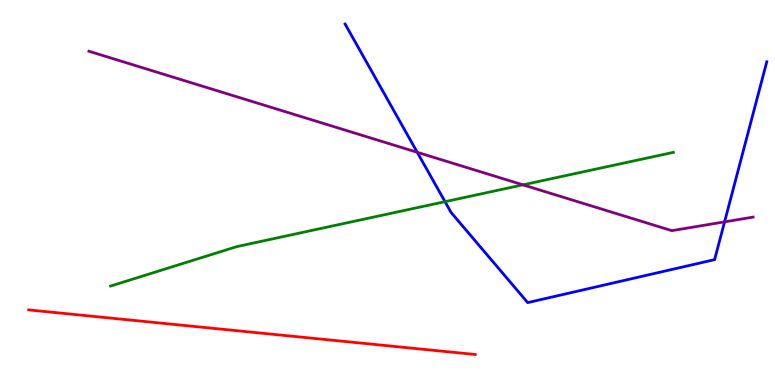[{'lines': ['blue', 'red'], 'intersections': []}, {'lines': ['green', 'red'], 'intersections': []}, {'lines': ['purple', 'red'], 'intersections': []}, {'lines': ['blue', 'green'], 'intersections': [{'x': 5.74, 'y': 4.76}]}, {'lines': ['blue', 'purple'], 'intersections': [{'x': 5.38, 'y': 6.04}, {'x': 9.35, 'y': 4.24}]}, {'lines': ['green', 'purple'], 'intersections': [{'x': 6.75, 'y': 5.2}]}]